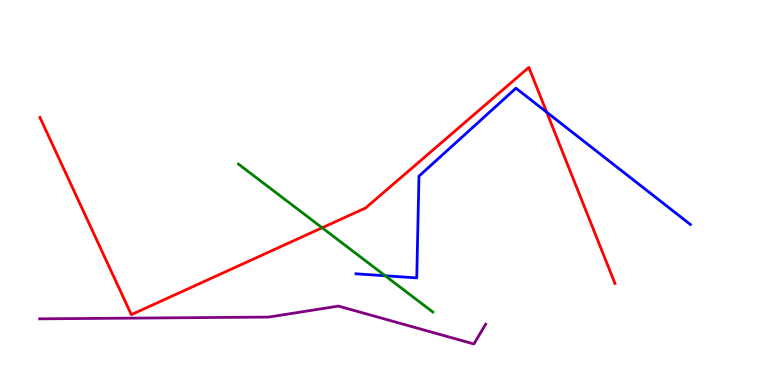[{'lines': ['blue', 'red'], 'intersections': [{'x': 7.05, 'y': 7.09}]}, {'lines': ['green', 'red'], 'intersections': [{'x': 4.16, 'y': 4.08}]}, {'lines': ['purple', 'red'], 'intersections': []}, {'lines': ['blue', 'green'], 'intersections': [{'x': 4.97, 'y': 2.84}]}, {'lines': ['blue', 'purple'], 'intersections': []}, {'lines': ['green', 'purple'], 'intersections': []}]